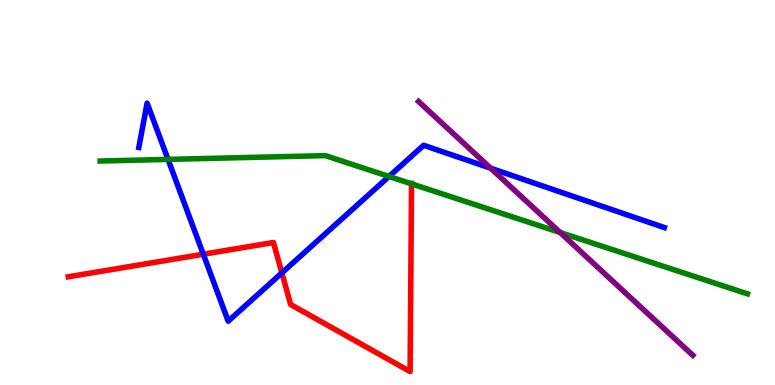[{'lines': ['blue', 'red'], 'intersections': [{'x': 2.62, 'y': 3.4}, {'x': 3.64, 'y': 2.91}]}, {'lines': ['green', 'red'], 'intersections': [{'x': 5.31, 'y': 5.23}]}, {'lines': ['purple', 'red'], 'intersections': []}, {'lines': ['blue', 'green'], 'intersections': [{'x': 2.17, 'y': 5.86}, {'x': 5.02, 'y': 5.42}]}, {'lines': ['blue', 'purple'], 'intersections': [{'x': 6.33, 'y': 5.63}]}, {'lines': ['green', 'purple'], 'intersections': [{'x': 7.23, 'y': 3.96}]}]